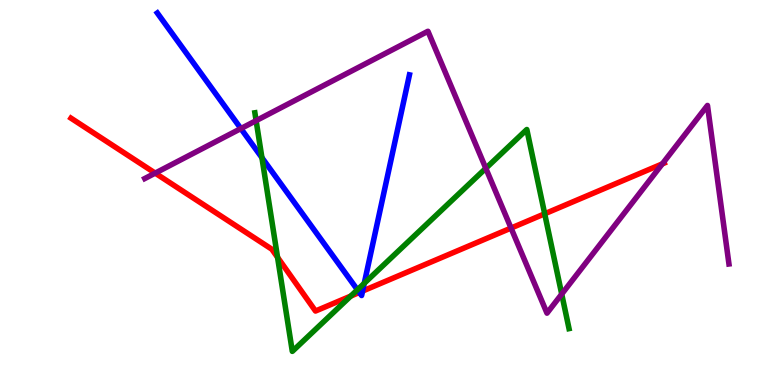[{'lines': ['blue', 'red'], 'intersections': [{'x': 4.64, 'y': 2.4}, {'x': 4.68, 'y': 2.44}]}, {'lines': ['green', 'red'], 'intersections': [{'x': 3.58, 'y': 3.32}, {'x': 4.53, 'y': 2.31}, {'x': 7.03, 'y': 4.45}]}, {'lines': ['purple', 'red'], 'intersections': [{'x': 2.0, 'y': 5.5}, {'x': 6.59, 'y': 4.08}, {'x': 8.55, 'y': 5.74}]}, {'lines': ['blue', 'green'], 'intersections': [{'x': 3.38, 'y': 5.9}, {'x': 4.61, 'y': 2.47}, {'x': 4.7, 'y': 2.64}]}, {'lines': ['blue', 'purple'], 'intersections': [{'x': 3.11, 'y': 6.66}]}, {'lines': ['green', 'purple'], 'intersections': [{'x': 3.3, 'y': 6.87}, {'x': 6.27, 'y': 5.63}, {'x': 7.25, 'y': 2.36}]}]